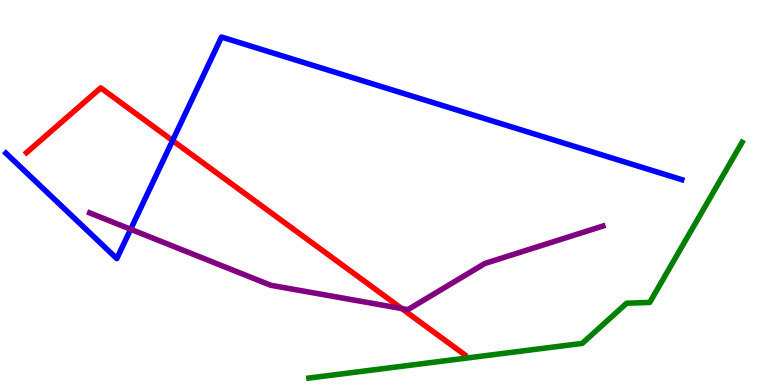[{'lines': ['blue', 'red'], 'intersections': [{'x': 2.23, 'y': 6.35}]}, {'lines': ['green', 'red'], 'intersections': []}, {'lines': ['purple', 'red'], 'intersections': [{'x': 5.18, 'y': 1.99}]}, {'lines': ['blue', 'green'], 'intersections': []}, {'lines': ['blue', 'purple'], 'intersections': [{'x': 1.69, 'y': 4.05}]}, {'lines': ['green', 'purple'], 'intersections': []}]